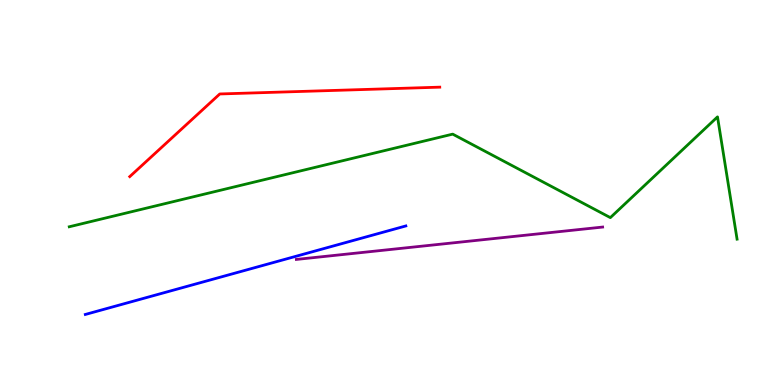[{'lines': ['blue', 'red'], 'intersections': []}, {'lines': ['green', 'red'], 'intersections': []}, {'lines': ['purple', 'red'], 'intersections': []}, {'lines': ['blue', 'green'], 'intersections': []}, {'lines': ['blue', 'purple'], 'intersections': []}, {'lines': ['green', 'purple'], 'intersections': []}]